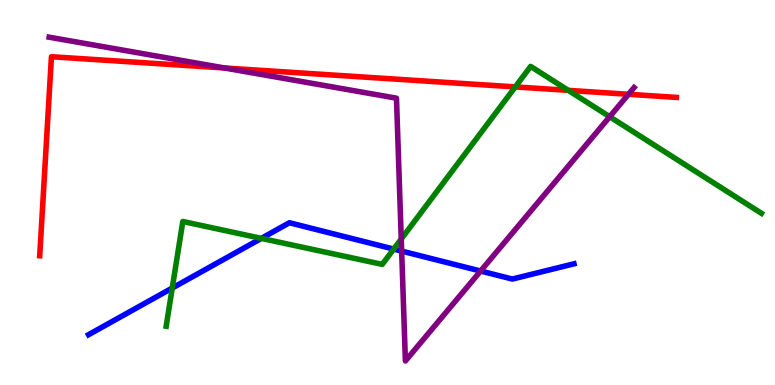[{'lines': ['blue', 'red'], 'intersections': []}, {'lines': ['green', 'red'], 'intersections': [{'x': 6.65, 'y': 7.74}, {'x': 7.33, 'y': 7.65}]}, {'lines': ['purple', 'red'], 'intersections': [{'x': 2.9, 'y': 8.23}, {'x': 8.11, 'y': 7.55}]}, {'lines': ['blue', 'green'], 'intersections': [{'x': 2.22, 'y': 2.52}, {'x': 3.37, 'y': 3.81}, {'x': 5.08, 'y': 3.53}]}, {'lines': ['blue', 'purple'], 'intersections': [{'x': 5.18, 'y': 3.48}, {'x': 6.2, 'y': 2.96}]}, {'lines': ['green', 'purple'], 'intersections': [{'x': 5.18, 'y': 3.79}, {'x': 7.87, 'y': 6.97}]}]